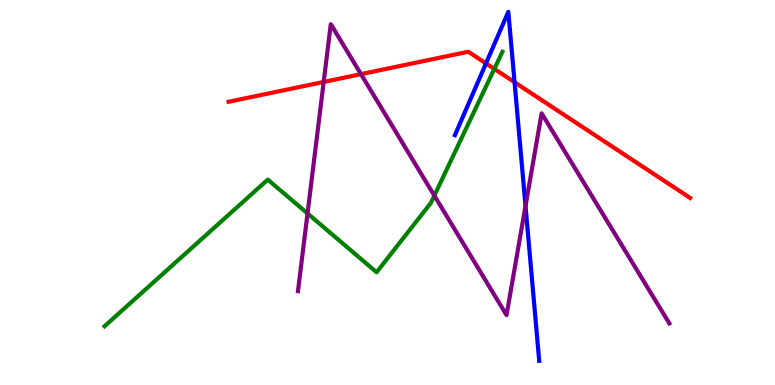[{'lines': ['blue', 'red'], 'intersections': [{'x': 6.27, 'y': 8.35}, {'x': 6.64, 'y': 7.86}]}, {'lines': ['green', 'red'], 'intersections': [{'x': 6.38, 'y': 8.21}]}, {'lines': ['purple', 'red'], 'intersections': [{'x': 4.18, 'y': 7.87}, {'x': 4.66, 'y': 8.07}]}, {'lines': ['blue', 'green'], 'intersections': []}, {'lines': ['blue', 'purple'], 'intersections': [{'x': 6.78, 'y': 4.65}]}, {'lines': ['green', 'purple'], 'intersections': [{'x': 3.97, 'y': 4.46}, {'x': 5.6, 'y': 4.92}]}]